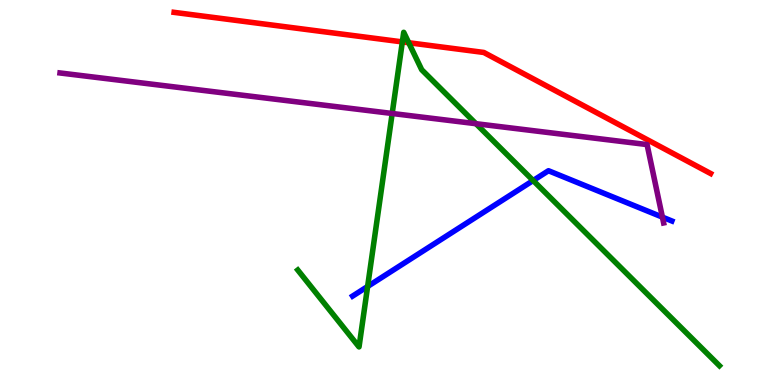[{'lines': ['blue', 'red'], 'intersections': []}, {'lines': ['green', 'red'], 'intersections': [{'x': 5.19, 'y': 8.91}, {'x': 5.27, 'y': 8.89}]}, {'lines': ['purple', 'red'], 'intersections': []}, {'lines': ['blue', 'green'], 'intersections': [{'x': 4.74, 'y': 2.56}, {'x': 6.88, 'y': 5.31}]}, {'lines': ['blue', 'purple'], 'intersections': [{'x': 8.55, 'y': 4.36}]}, {'lines': ['green', 'purple'], 'intersections': [{'x': 5.06, 'y': 7.05}, {'x': 6.14, 'y': 6.79}]}]